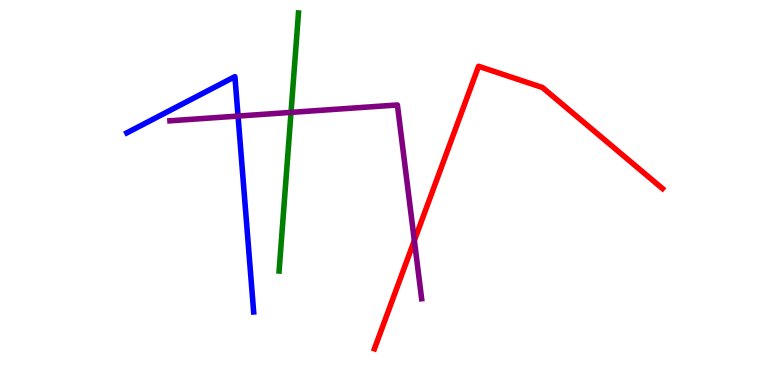[{'lines': ['blue', 'red'], 'intersections': []}, {'lines': ['green', 'red'], 'intersections': []}, {'lines': ['purple', 'red'], 'intersections': [{'x': 5.35, 'y': 3.75}]}, {'lines': ['blue', 'green'], 'intersections': []}, {'lines': ['blue', 'purple'], 'intersections': [{'x': 3.07, 'y': 6.99}]}, {'lines': ['green', 'purple'], 'intersections': [{'x': 3.76, 'y': 7.08}]}]